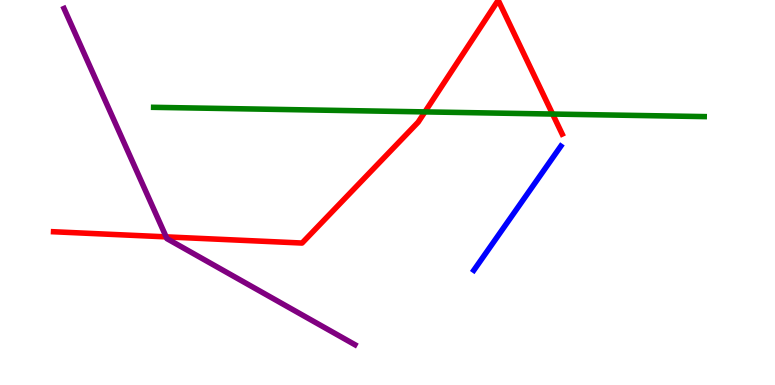[{'lines': ['blue', 'red'], 'intersections': []}, {'lines': ['green', 'red'], 'intersections': [{'x': 5.48, 'y': 7.09}, {'x': 7.13, 'y': 7.04}]}, {'lines': ['purple', 'red'], 'intersections': [{'x': 2.14, 'y': 3.85}]}, {'lines': ['blue', 'green'], 'intersections': []}, {'lines': ['blue', 'purple'], 'intersections': []}, {'lines': ['green', 'purple'], 'intersections': []}]